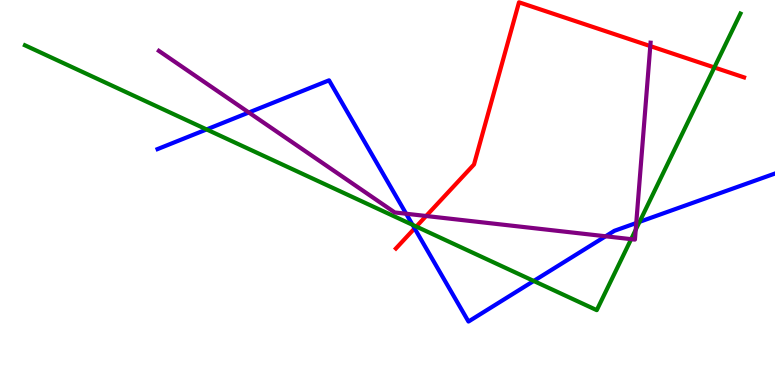[{'lines': ['blue', 'red'], 'intersections': [{'x': 5.35, 'y': 4.07}]}, {'lines': ['green', 'red'], 'intersections': [{'x': 5.37, 'y': 4.12}, {'x': 9.22, 'y': 8.25}]}, {'lines': ['purple', 'red'], 'intersections': [{'x': 5.5, 'y': 4.39}, {'x': 8.39, 'y': 8.8}]}, {'lines': ['blue', 'green'], 'intersections': [{'x': 2.67, 'y': 6.64}, {'x': 5.32, 'y': 4.16}, {'x': 6.89, 'y': 2.7}, {'x': 8.25, 'y': 4.24}]}, {'lines': ['blue', 'purple'], 'intersections': [{'x': 3.21, 'y': 7.08}, {'x': 5.24, 'y': 4.45}, {'x': 7.81, 'y': 3.86}, {'x': 8.21, 'y': 4.21}]}, {'lines': ['green', 'purple'], 'intersections': [{'x': 8.14, 'y': 3.79}, {'x': 8.2, 'y': 4.03}]}]